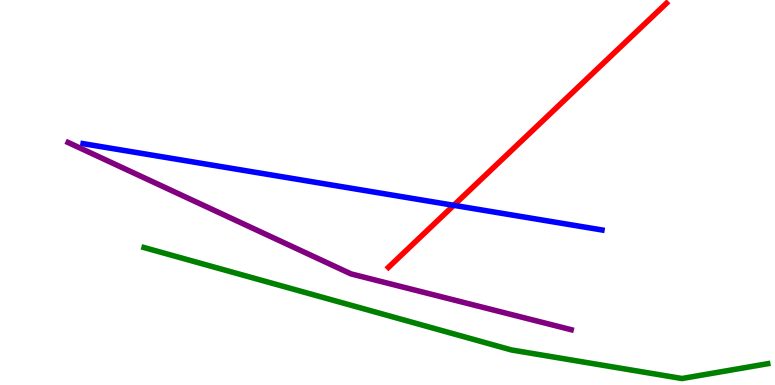[{'lines': ['blue', 'red'], 'intersections': [{'x': 5.85, 'y': 4.67}]}, {'lines': ['green', 'red'], 'intersections': []}, {'lines': ['purple', 'red'], 'intersections': []}, {'lines': ['blue', 'green'], 'intersections': []}, {'lines': ['blue', 'purple'], 'intersections': []}, {'lines': ['green', 'purple'], 'intersections': []}]